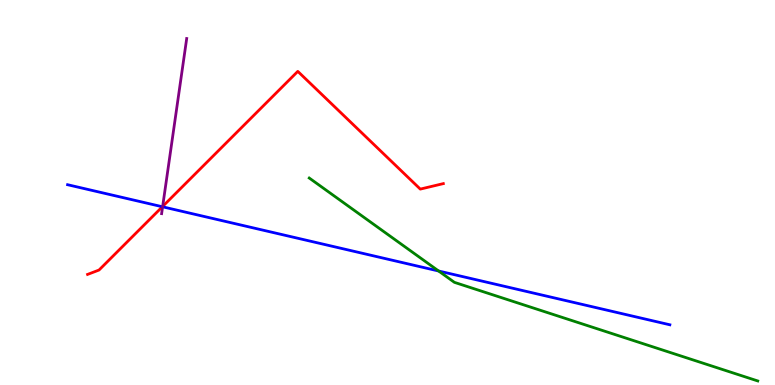[{'lines': ['blue', 'red'], 'intersections': [{'x': 2.09, 'y': 4.63}]}, {'lines': ['green', 'red'], 'intersections': []}, {'lines': ['purple', 'red'], 'intersections': [{'x': 2.1, 'y': 4.64}]}, {'lines': ['blue', 'green'], 'intersections': [{'x': 5.66, 'y': 2.96}]}, {'lines': ['blue', 'purple'], 'intersections': [{'x': 2.1, 'y': 4.63}]}, {'lines': ['green', 'purple'], 'intersections': []}]